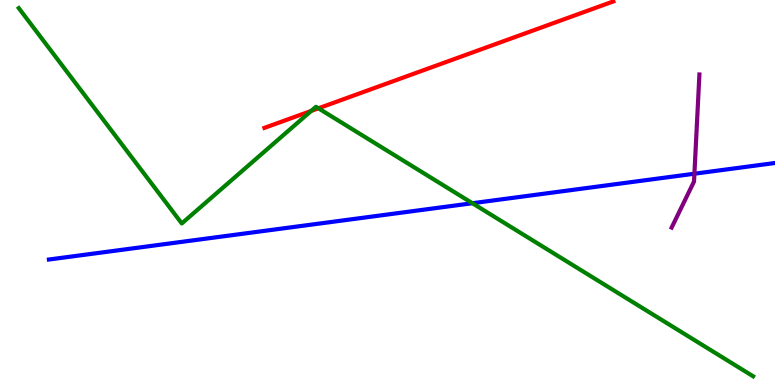[{'lines': ['blue', 'red'], 'intersections': []}, {'lines': ['green', 'red'], 'intersections': [{'x': 4.02, 'y': 7.12}, {'x': 4.11, 'y': 7.19}]}, {'lines': ['purple', 'red'], 'intersections': []}, {'lines': ['blue', 'green'], 'intersections': [{'x': 6.1, 'y': 4.72}]}, {'lines': ['blue', 'purple'], 'intersections': [{'x': 8.96, 'y': 5.49}]}, {'lines': ['green', 'purple'], 'intersections': []}]